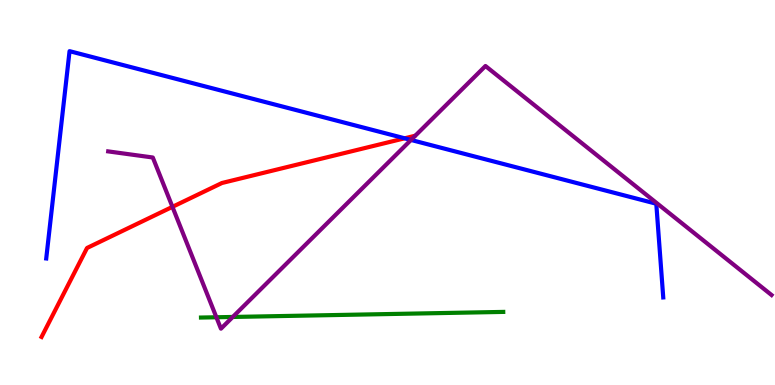[{'lines': ['blue', 'red'], 'intersections': [{'x': 5.22, 'y': 6.41}]}, {'lines': ['green', 'red'], 'intersections': []}, {'lines': ['purple', 'red'], 'intersections': [{'x': 2.23, 'y': 4.63}]}, {'lines': ['blue', 'green'], 'intersections': []}, {'lines': ['blue', 'purple'], 'intersections': [{'x': 5.3, 'y': 6.37}]}, {'lines': ['green', 'purple'], 'intersections': [{'x': 2.79, 'y': 1.76}, {'x': 3.0, 'y': 1.77}]}]